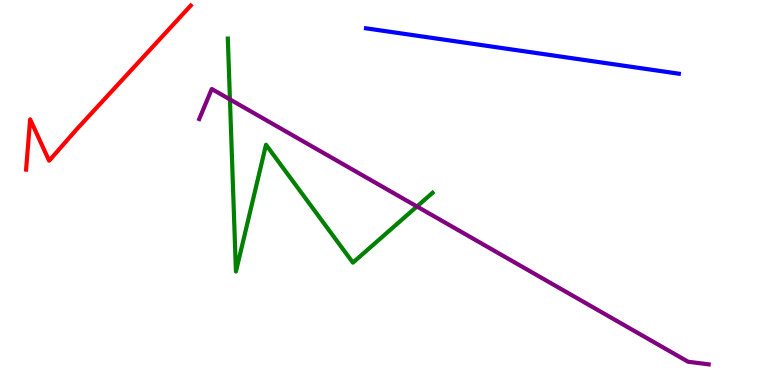[{'lines': ['blue', 'red'], 'intersections': []}, {'lines': ['green', 'red'], 'intersections': []}, {'lines': ['purple', 'red'], 'intersections': []}, {'lines': ['blue', 'green'], 'intersections': []}, {'lines': ['blue', 'purple'], 'intersections': []}, {'lines': ['green', 'purple'], 'intersections': [{'x': 2.97, 'y': 7.42}, {'x': 5.38, 'y': 4.64}]}]